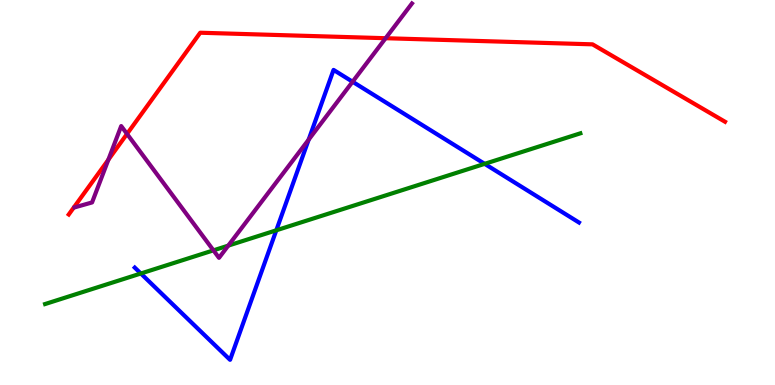[{'lines': ['blue', 'red'], 'intersections': []}, {'lines': ['green', 'red'], 'intersections': []}, {'lines': ['purple', 'red'], 'intersections': [{'x': 1.4, 'y': 5.85}, {'x': 1.64, 'y': 6.52}, {'x': 4.98, 'y': 9.01}]}, {'lines': ['blue', 'green'], 'intersections': [{'x': 1.82, 'y': 2.9}, {'x': 3.57, 'y': 4.02}, {'x': 6.25, 'y': 5.74}]}, {'lines': ['blue', 'purple'], 'intersections': [{'x': 3.98, 'y': 6.37}, {'x': 4.55, 'y': 7.88}]}, {'lines': ['green', 'purple'], 'intersections': [{'x': 2.75, 'y': 3.5}, {'x': 2.95, 'y': 3.62}]}]